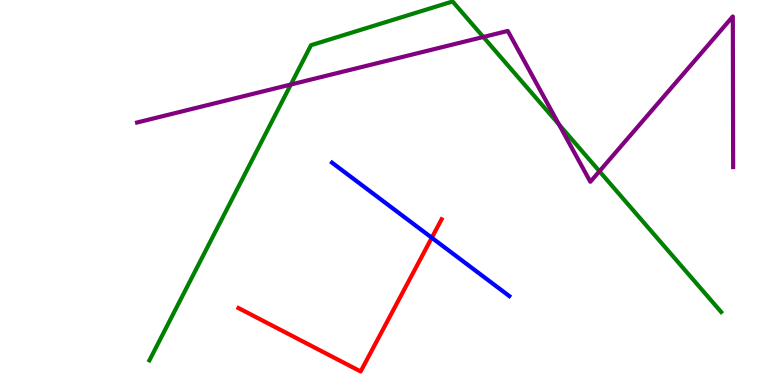[{'lines': ['blue', 'red'], 'intersections': [{'x': 5.57, 'y': 3.83}]}, {'lines': ['green', 'red'], 'intersections': []}, {'lines': ['purple', 'red'], 'intersections': []}, {'lines': ['blue', 'green'], 'intersections': []}, {'lines': ['blue', 'purple'], 'intersections': []}, {'lines': ['green', 'purple'], 'intersections': [{'x': 3.75, 'y': 7.8}, {'x': 6.24, 'y': 9.04}, {'x': 7.21, 'y': 6.77}, {'x': 7.73, 'y': 5.55}]}]